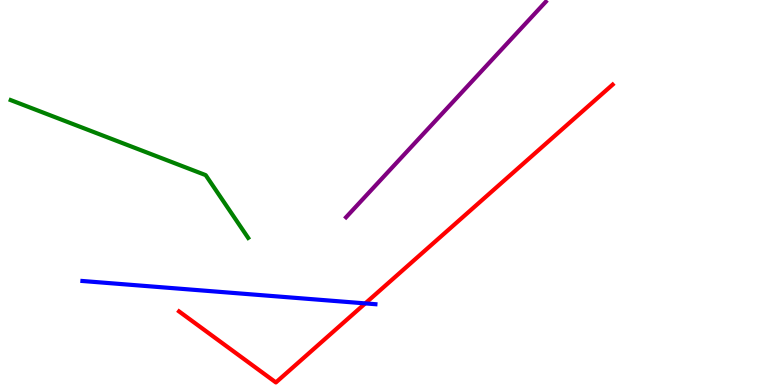[{'lines': ['blue', 'red'], 'intersections': [{'x': 4.71, 'y': 2.12}]}, {'lines': ['green', 'red'], 'intersections': []}, {'lines': ['purple', 'red'], 'intersections': []}, {'lines': ['blue', 'green'], 'intersections': []}, {'lines': ['blue', 'purple'], 'intersections': []}, {'lines': ['green', 'purple'], 'intersections': []}]